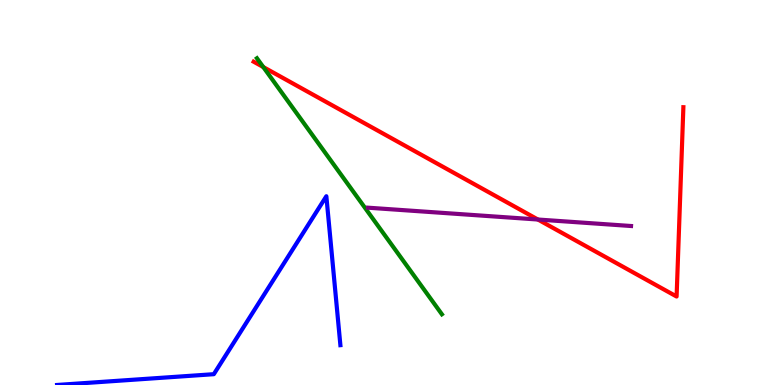[{'lines': ['blue', 'red'], 'intersections': []}, {'lines': ['green', 'red'], 'intersections': [{'x': 3.4, 'y': 8.26}]}, {'lines': ['purple', 'red'], 'intersections': [{'x': 6.94, 'y': 4.3}]}, {'lines': ['blue', 'green'], 'intersections': []}, {'lines': ['blue', 'purple'], 'intersections': []}, {'lines': ['green', 'purple'], 'intersections': []}]